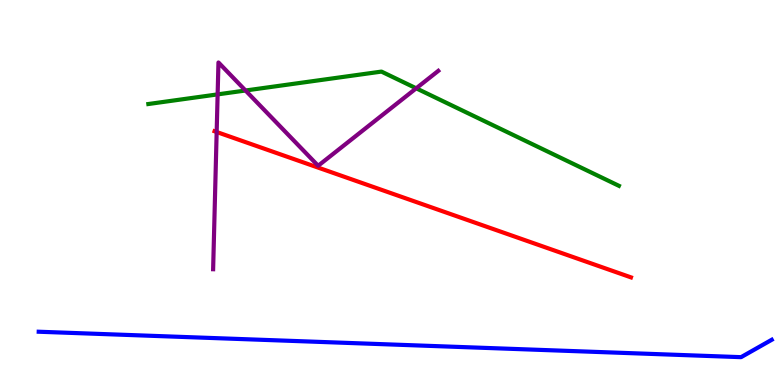[{'lines': ['blue', 'red'], 'intersections': []}, {'lines': ['green', 'red'], 'intersections': []}, {'lines': ['purple', 'red'], 'intersections': [{'x': 2.8, 'y': 6.57}]}, {'lines': ['blue', 'green'], 'intersections': []}, {'lines': ['blue', 'purple'], 'intersections': []}, {'lines': ['green', 'purple'], 'intersections': [{'x': 2.81, 'y': 7.55}, {'x': 3.17, 'y': 7.65}, {'x': 5.37, 'y': 7.71}]}]